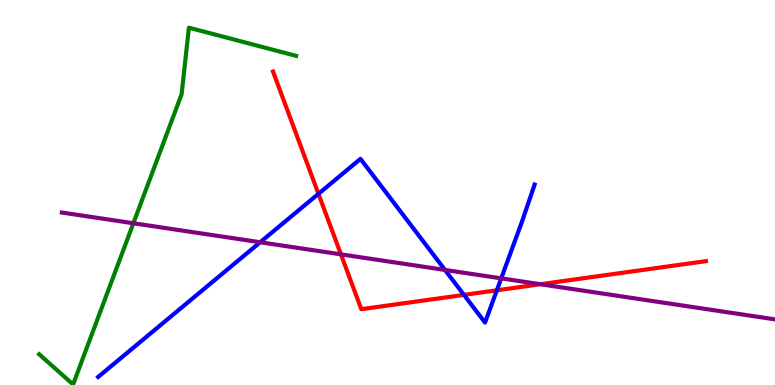[{'lines': ['blue', 'red'], 'intersections': [{'x': 4.11, 'y': 4.97}, {'x': 5.99, 'y': 2.34}, {'x': 6.41, 'y': 2.46}]}, {'lines': ['green', 'red'], 'intersections': []}, {'lines': ['purple', 'red'], 'intersections': [{'x': 4.4, 'y': 3.39}, {'x': 6.97, 'y': 2.62}]}, {'lines': ['blue', 'green'], 'intersections': []}, {'lines': ['blue', 'purple'], 'intersections': [{'x': 3.36, 'y': 3.71}, {'x': 5.74, 'y': 2.99}, {'x': 6.47, 'y': 2.77}]}, {'lines': ['green', 'purple'], 'intersections': [{'x': 1.72, 'y': 4.2}]}]